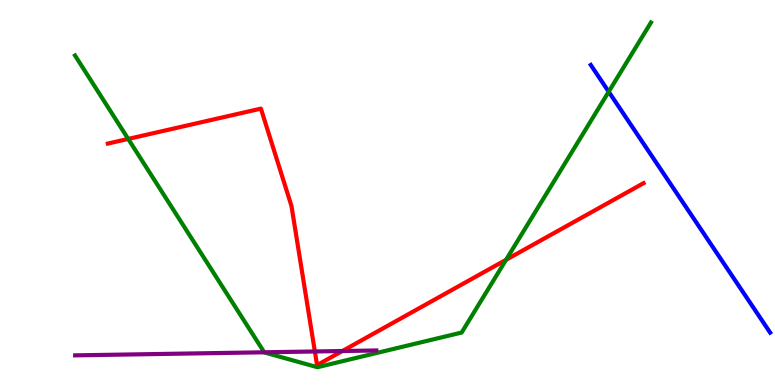[{'lines': ['blue', 'red'], 'intersections': []}, {'lines': ['green', 'red'], 'intersections': [{'x': 1.65, 'y': 6.39}, {'x': 6.53, 'y': 3.25}]}, {'lines': ['purple', 'red'], 'intersections': [{'x': 4.06, 'y': 0.871}, {'x': 4.42, 'y': 0.882}]}, {'lines': ['blue', 'green'], 'intersections': [{'x': 7.85, 'y': 7.62}]}, {'lines': ['blue', 'purple'], 'intersections': []}, {'lines': ['green', 'purple'], 'intersections': [{'x': 3.41, 'y': 0.849}]}]